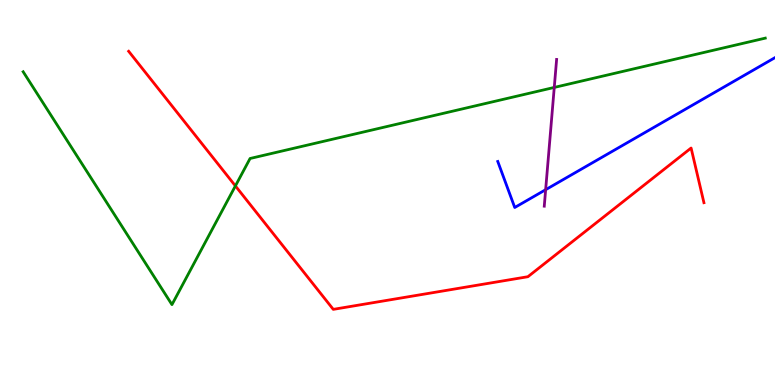[{'lines': ['blue', 'red'], 'intersections': []}, {'lines': ['green', 'red'], 'intersections': [{'x': 3.04, 'y': 5.17}]}, {'lines': ['purple', 'red'], 'intersections': []}, {'lines': ['blue', 'green'], 'intersections': []}, {'lines': ['blue', 'purple'], 'intersections': [{'x': 7.04, 'y': 5.07}]}, {'lines': ['green', 'purple'], 'intersections': [{'x': 7.15, 'y': 7.73}]}]